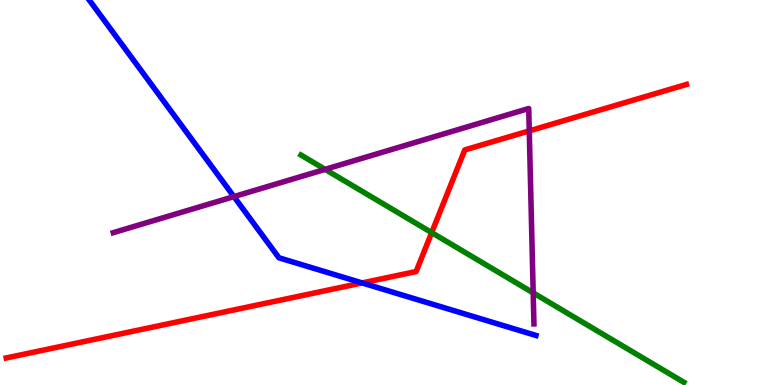[{'lines': ['blue', 'red'], 'intersections': [{'x': 4.67, 'y': 2.65}]}, {'lines': ['green', 'red'], 'intersections': [{'x': 5.57, 'y': 3.96}]}, {'lines': ['purple', 'red'], 'intersections': [{'x': 6.83, 'y': 6.6}]}, {'lines': ['blue', 'green'], 'intersections': []}, {'lines': ['blue', 'purple'], 'intersections': [{'x': 3.02, 'y': 4.89}]}, {'lines': ['green', 'purple'], 'intersections': [{'x': 4.19, 'y': 5.6}, {'x': 6.88, 'y': 2.39}]}]